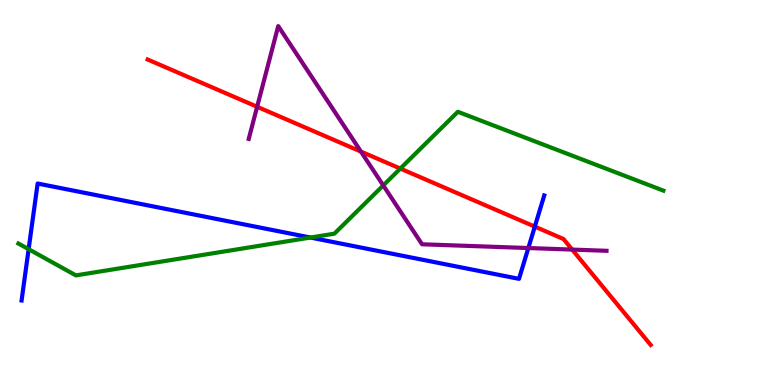[{'lines': ['blue', 'red'], 'intersections': [{'x': 6.9, 'y': 4.11}]}, {'lines': ['green', 'red'], 'intersections': [{'x': 5.17, 'y': 5.62}]}, {'lines': ['purple', 'red'], 'intersections': [{'x': 3.32, 'y': 7.23}, {'x': 4.66, 'y': 6.06}, {'x': 7.38, 'y': 3.52}]}, {'lines': ['blue', 'green'], 'intersections': [{'x': 0.369, 'y': 3.53}, {'x': 4.01, 'y': 3.83}]}, {'lines': ['blue', 'purple'], 'intersections': [{'x': 6.82, 'y': 3.56}]}, {'lines': ['green', 'purple'], 'intersections': [{'x': 4.95, 'y': 5.18}]}]